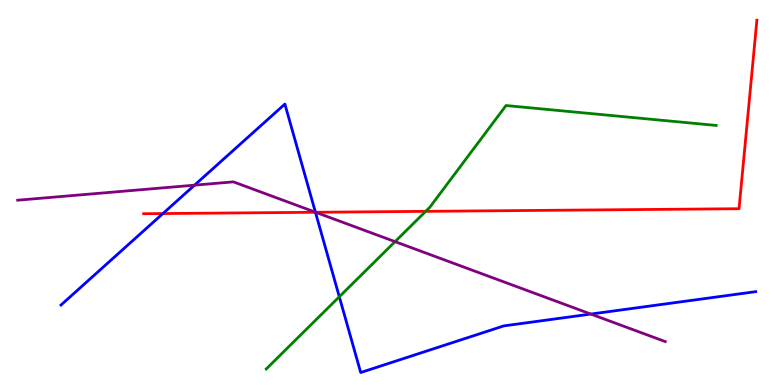[{'lines': ['blue', 'red'], 'intersections': [{'x': 2.1, 'y': 4.45}, {'x': 4.07, 'y': 4.49}]}, {'lines': ['green', 'red'], 'intersections': [{'x': 5.49, 'y': 4.51}]}, {'lines': ['purple', 'red'], 'intersections': [{'x': 4.07, 'y': 4.49}]}, {'lines': ['blue', 'green'], 'intersections': [{'x': 4.38, 'y': 2.29}]}, {'lines': ['blue', 'purple'], 'intersections': [{'x': 2.51, 'y': 5.19}, {'x': 4.07, 'y': 4.49}, {'x': 7.62, 'y': 1.84}]}, {'lines': ['green', 'purple'], 'intersections': [{'x': 5.1, 'y': 3.72}]}]